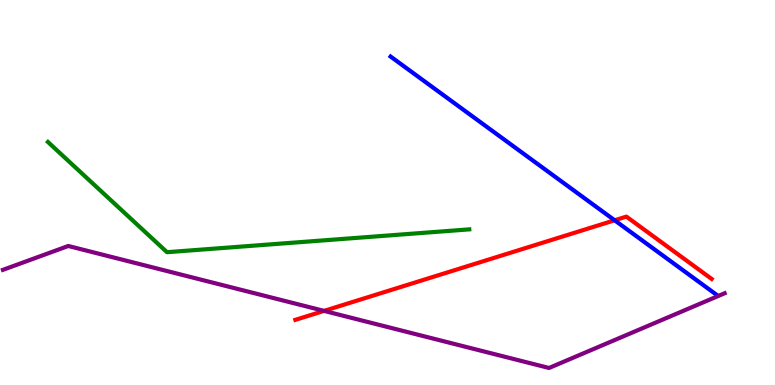[{'lines': ['blue', 'red'], 'intersections': [{'x': 7.93, 'y': 4.28}]}, {'lines': ['green', 'red'], 'intersections': []}, {'lines': ['purple', 'red'], 'intersections': [{'x': 4.18, 'y': 1.92}]}, {'lines': ['blue', 'green'], 'intersections': []}, {'lines': ['blue', 'purple'], 'intersections': []}, {'lines': ['green', 'purple'], 'intersections': []}]